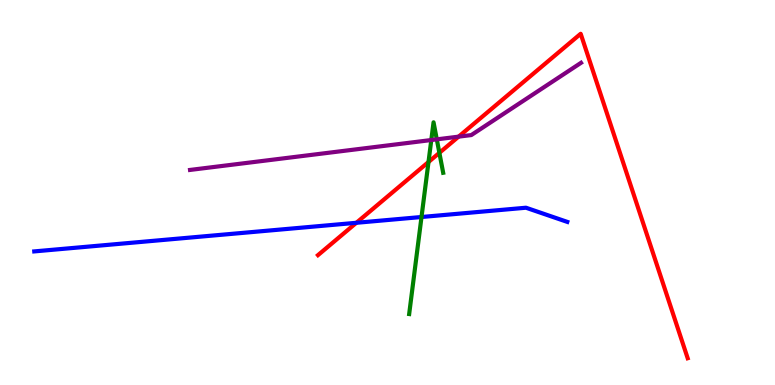[{'lines': ['blue', 'red'], 'intersections': [{'x': 4.6, 'y': 4.21}]}, {'lines': ['green', 'red'], 'intersections': [{'x': 5.53, 'y': 5.79}, {'x': 5.67, 'y': 6.03}]}, {'lines': ['purple', 'red'], 'intersections': [{'x': 5.92, 'y': 6.45}]}, {'lines': ['blue', 'green'], 'intersections': [{'x': 5.44, 'y': 4.36}]}, {'lines': ['blue', 'purple'], 'intersections': []}, {'lines': ['green', 'purple'], 'intersections': [{'x': 5.57, 'y': 6.36}, {'x': 5.64, 'y': 6.38}]}]